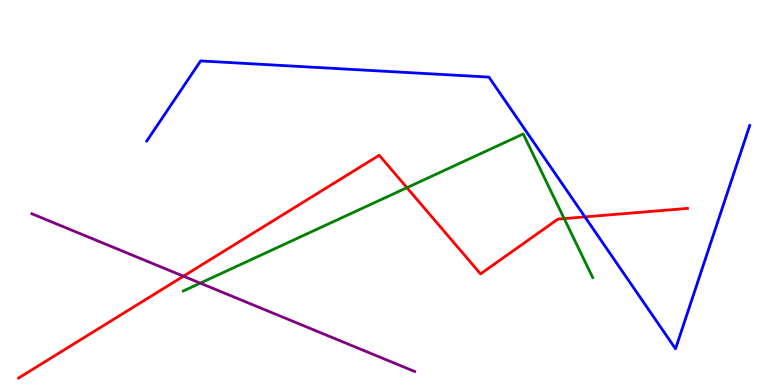[{'lines': ['blue', 'red'], 'intersections': [{'x': 7.55, 'y': 4.37}]}, {'lines': ['green', 'red'], 'intersections': [{'x': 5.25, 'y': 5.13}, {'x': 7.28, 'y': 4.32}]}, {'lines': ['purple', 'red'], 'intersections': [{'x': 2.37, 'y': 2.83}]}, {'lines': ['blue', 'green'], 'intersections': []}, {'lines': ['blue', 'purple'], 'intersections': []}, {'lines': ['green', 'purple'], 'intersections': [{'x': 2.58, 'y': 2.65}]}]